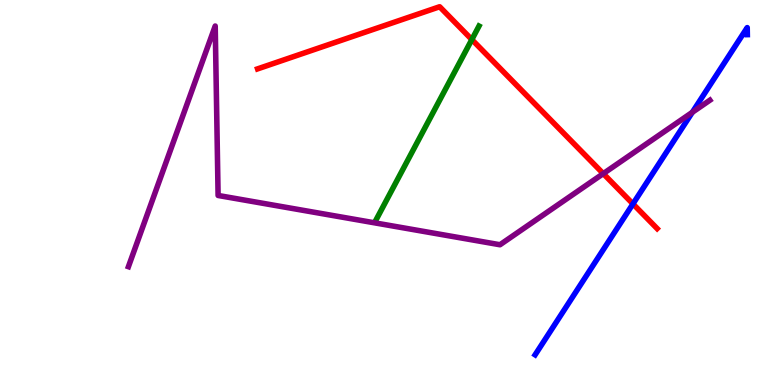[{'lines': ['blue', 'red'], 'intersections': [{'x': 8.17, 'y': 4.7}]}, {'lines': ['green', 'red'], 'intersections': [{'x': 6.09, 'y': 8.97}]}, {'lines': ['purple', 'red'], 'intersections': [{'x': 7.78, 'y': 5.49}]}, {'lines': ['blue', 'green'], 'intersections': []}, {'lines': ['blue', 'purple'], 'intersections': [{'x': 8.93, 'y': 7.08}]}, {'lines': ['green', 'purple'], 'intersections': []}]